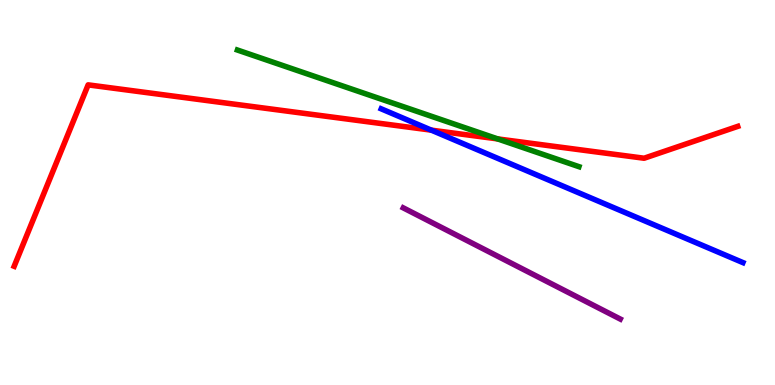[{'lines': ['blue', 'red'], 'intersections': [{'x': 5.57, 'y': 6.62}]}, {'lines': ['green', 'red'], 'intersections': [{'x': 6.42, 'y': 6.39}]}, {'lines': ['purple', 'red'], 'intersections': []}, {'lines': ['blue', 'green'], 'intersections': []}, {'lines': ['blue', 'purple'], 'intersections': []}, {'lines': ['green', 'purple'], 'intersections': []}]